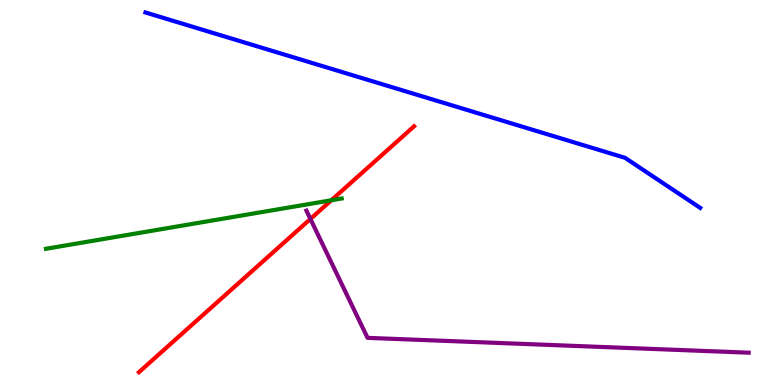[{'lines': ['blue', 'red'], 'intersections': []}, {'lines': ['green', 'red'], 'intersections': [{'x': 4.28, 'y': 4.8}]}, {'lines': ['purple', 'red'], 'intersections': [{'x': 4.01, 'y': 4.31}]}, {'lines': ['blue', 'green'], 'intersections': []}, {'lines': ['blue', 'purple'], 'intersections': []}, {'lines': ['green', 'purple'], 'intersections': []}]